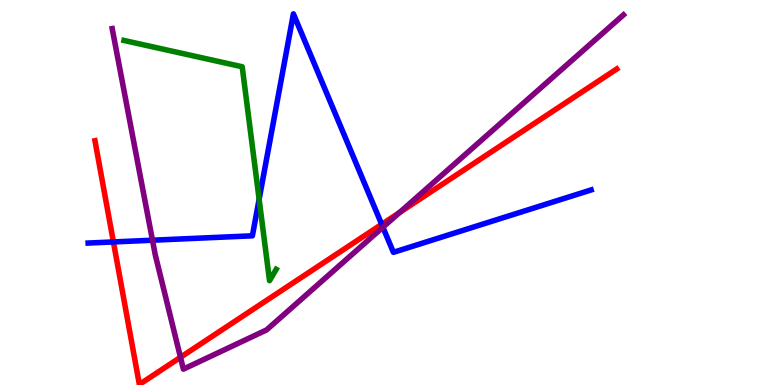[{'lines': ['blue', 'red'], 'intersections': [{'x': 1.46, 'y': 3.72}, {'x': 4.92, 'y': 4.17}]}, {'lines': ['green', 'red'], 'intersections': []}, {'lines': ['purple', 'red'], 'intersections': [{'x': 2.33, 'y': 0.719}, {'x': 5.16, 'y': 4.48}]}, {'lines': ['blue', 'green'], 'intersections': [{'x': 3.34, 'y': 4.82}]}, {'lines': ['blue', 'purple'], 'intersections': [{'x': 1.97, 'y': 3.76}, {'x': 4.94, 'y': 4.1}]}, {'lines': ['green', 'purple'], 'intersections': []}]